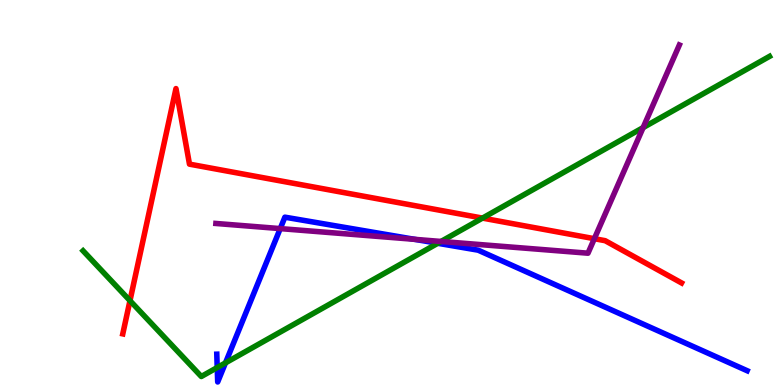[{'lines': ['blue', 'red'], 'intersections': []}, {'lines': ['green', 'red'], 'intersections': [{'x': 1.68, 'y': 2.19}, {'x': 6.23, 'y': 4.34}]}, {'lines': ['purple', 'red'], 'intersections': [{'x': 7.67, 'y': 3.8}]}, {'lines': ['blue', 'green'], 'intersections': [{'x': 2.8, 'y': 0.453}, {'x': 2.91, 'y': 0.574}, {'x': 5.65, 'y': 3.68}]}, {'lines': ['blue', 'purple'], 'intersections': [{'x': 3.62, 'y': 4.06}, {'x': 5.35, 'y': 3.78}]}, {'lines': ['green', 'purple'], 'intersections': [{'x': 5.69, 'y': 3.73}, {'x': 8.3, 'y': 6.69}]}]